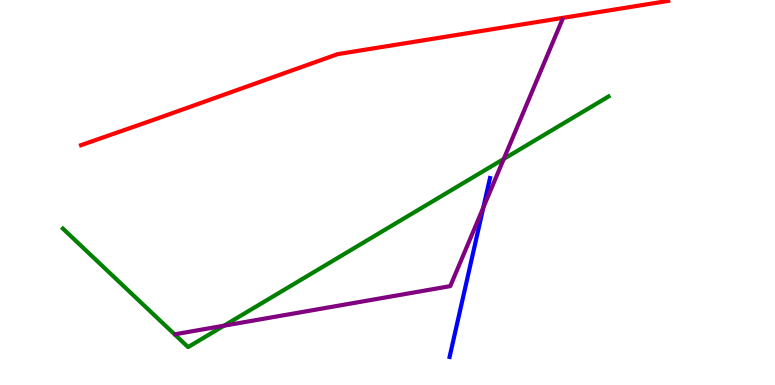[{'lines': ['blue', 'red'], 'intersections': []}, {'lines': ['green', 'red'], 'intersections': []}, {'lines': ['purple', 'red'], 'intersections': []}, {'lines': ['blue', 'green'], 'intersections': []}, {'lines': ['blue', 'purple'], 'intersections': [{'x': 6.24, 'y': 4.61}]}, {'lines': ['green', 'purple'], 'intersections': [{'x': 2.89, 'y': 1.54}, {'x': 6.5, 'y': 5.87}]}]